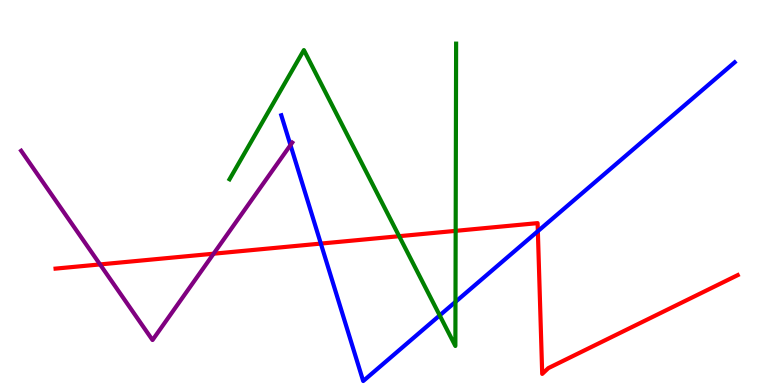[{'lines': ['blue', 'red'], 'intersections': [{'x': 4.14, 'y': 3.67}, {'x': 6.94, 'y': 4.0}]}, {'lines': ['green', 'red'], 'intersections': [{'x': 5.15, 'y': 3.87}, {'x': 5.88, 'y': 4.0}]}, {'lines': ['purple', 'red'], 'intersections': [{'x': 1.29, 'y': 3.13}, {'x': 2.76, 'y': 3.41}]}, {'lines': ['blue', 'green'], 'intersections': [{'x': 5.67, 'y': 1.81}, {'x': 5.88, 'y': 2.16}]}, {'lines': ['blue', 'purple'], 'intersections': [{'x': 3.75, 'y': 6.23}]}, {'lines': ['green', 'purple'], 'intersections': []}]